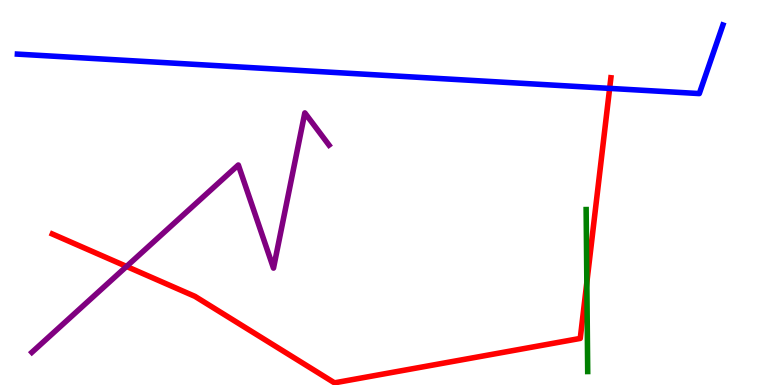[{'lines': ['blue', 'red'], 'intersections': [{'x': 7.87, 'y': 7.7}]}, {'lines': ['green', 'red'], 'intersections': [{'x': 7.57, 'y': 2.67}]}, {'lines': ['purple', 'red'], 'intersections': [{'x': 1.63, 'y': 3.08}]}, {'lines': ['blue', 'green'], 'intersections': []}, {'lines': ['blue', 'purple'], 'intersections': []}, {'lines': ['green', 'purple'], 'intersections': []}]